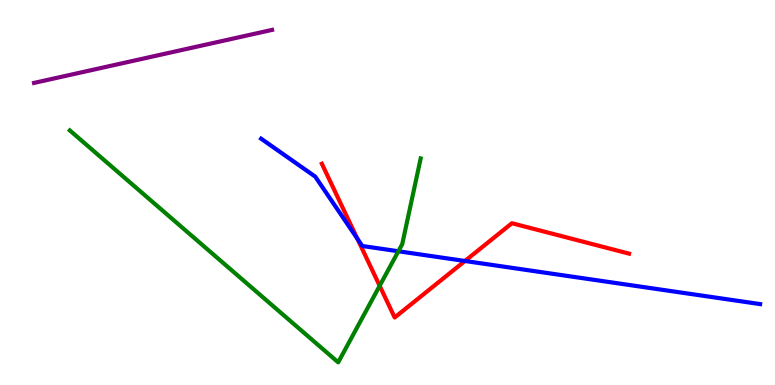[{'lines': ['blue', 'red'], 'intersections': [{'x': 4.61, 'y': 3.8}, {'x': 6.0, 'y': 3.22}]}, {'lines': ['green', 'red'], 'intersections': [{'x': 4.9, 'y': 2.58}]}, {'lines': ['purple', 'red'], 'intersections': []}, {'lines': ['blue', 'green'], 'intersections': [{'x': 5.14, 'y': 3.47}]}, {'lines': ['blue', 'purple'], 'intersections': []}, {'lines': ['green', 'purple'], 'intersections': []}]